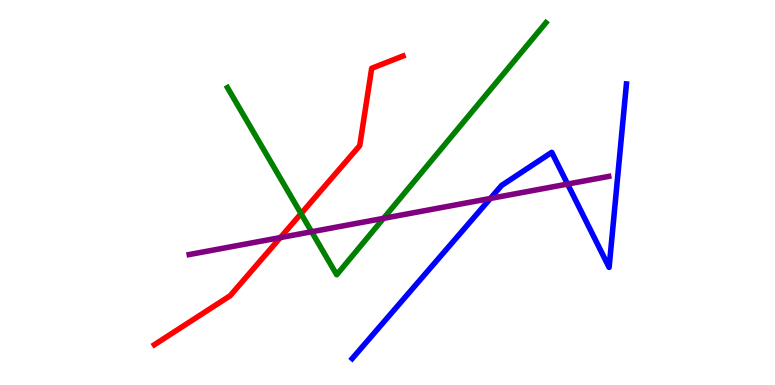[{'lines': ['blue', 'red'], 'intersections': []}, {'lines': ['green', 'red'], 'intersections': [{'x': 3.88, 'y': 4.45}]}, {'lines': ['purple', 'red'], 'intersections': [{'x': 3.62, 'y': 3.83}]}, {'lines': ['blue', 'green'], 'intersections': []}, {'lines': ['blue', 'purple'], 'intersections': [{'x': 6.33, 'y': 4.85}, {'x': 7.32, 'y': 5.22}]}, {'lines': ['green', 'purple'], 'intersections': [{'x': 4.02, 'y': 3.98}, {'x': 4.95, 'y': 4.33}]}]